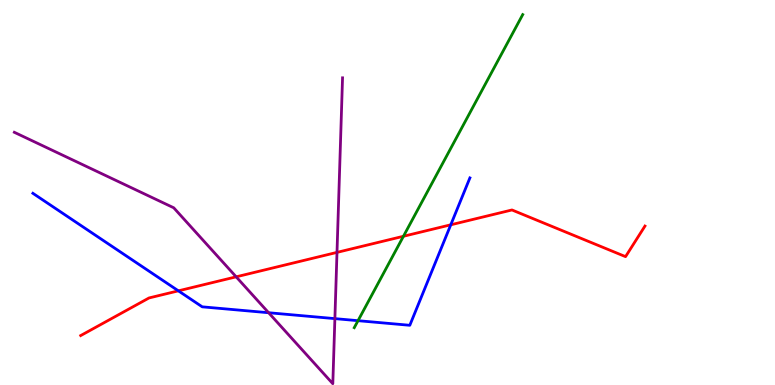[{'lines': ['blue', 'red'], 'intersections': [{'x': 2.3, 'y': 2.45}, {'x': 5.82, 'y': 4.16}]}, {'lines': ['green', 'red'], 'intersections': [{'x': 5.21, 'y': 3.86}]}, {'lines': ['purple', 'red'], 'intersections': [{'x': 3.05, 'y': 2.81}, {'x': 4.35, 'y': 3.44}]}, {'lines': ['blue', 'green'], 'intersections': [{'x': 4.62, 'y': 1.67}]}, {'lines': ['blue', 'purple'], 'intersections': [{'x': 3.47, 'y': 1.88}, {'x': 4.32, 'y': 1.72}]}, {'lines': ['green', 'purple'], 'intersections': []}]